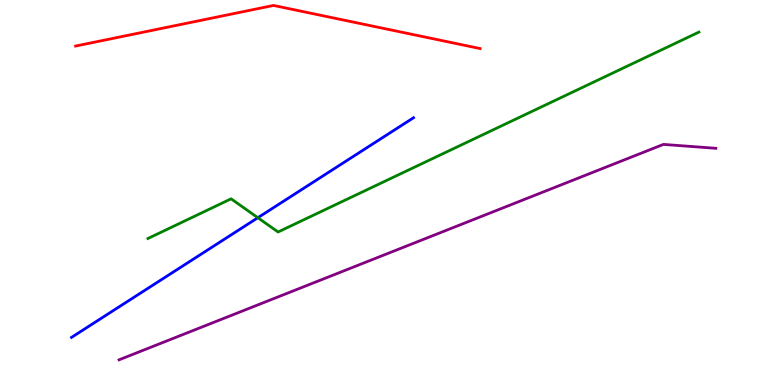[{'lines': ['blue', 'red'], 'intersections': []}, {'lines': ['green', 'red'], 'intersections': []}, {'lines': ['purple', 'red'], 'intersections': []}, {'lines': ['blue', 'green'], 'intersections': [{'x': 3.33, 'y': 4.34}]}, {'lines': ['blue', 'purple'], 'intersections': []}, {'lines': ['green', 'purple'], 'intersections': []}]